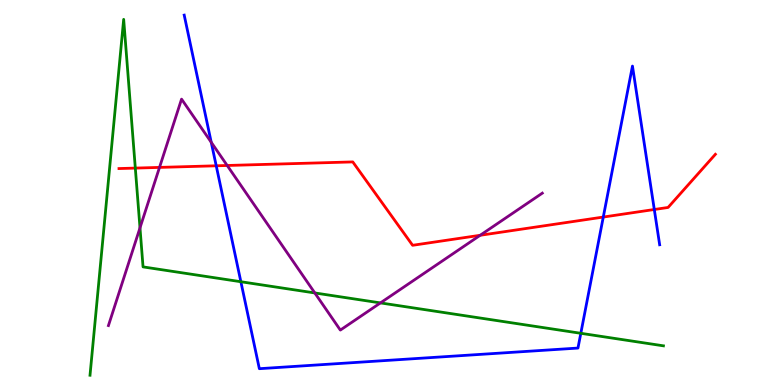[{'lines': ['blue', 'red'], 'intersections': [{'x': 2.79, 'y': 5.69}, {'x': 7.78, 'y': 4.36}, {'x': 8.44, 'y': 4.56}]}, {'lines': ['green', 'red'], 'intersections': [{'x': 1.75, 'y': 5.63}]}, {'lines': ['purple', 'red'], 'intersections': [{'x': 2.06, 'y': 5.65}, {'x': 2.93, 'y': 5.7}, {'x': 6.2, 'y': 3.89}]}, {'lines': ['blue', 'green'], 'intersections': [{'x': 3.11, 'y': 2.68}, {'x': 7.49, 'y': 1.34}]}, {'lines': ['blue', 'purple'], 'intersections': [{'x': 2.73, 'y': 6.3}]}, {'lines': ['green', 'purple'], 'intersections': [{'x': 1.81, 'y': 4.08}, {'x': 4.06, 'y': 2.39}, {'x': 4.91, 'y': 2.13}]}]